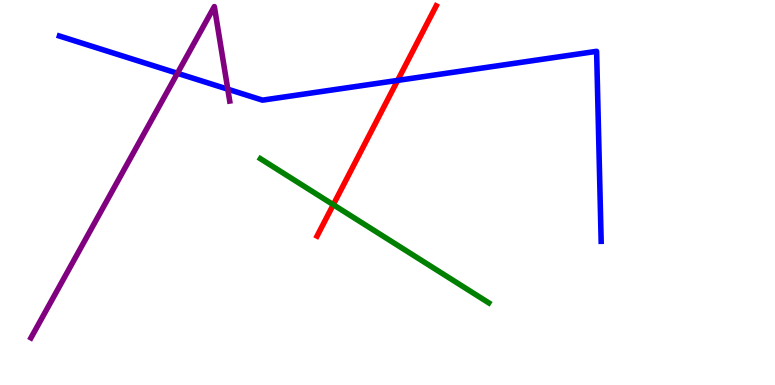[{'lines': ['blue', 'red'], 'intersections': [{'x': 5.13, 'y': 7.91}]}, {'lines': ['green', 'red'], 'intersections': [{'x': 4.3, 'y': 4.68}]}, {'lines': ['purple', 'red'], 'intersections': []}, {'lines': ['blue', 'green'], 'intersections': []}, {'lines': ['blue', 'purple'], 'intersections': [{'x': 2.29, 'y': 8.1}, {'x': 2.94, 'y': 7.68}]}, {'lines': ['green', 'purple'], 'intersections': []}]